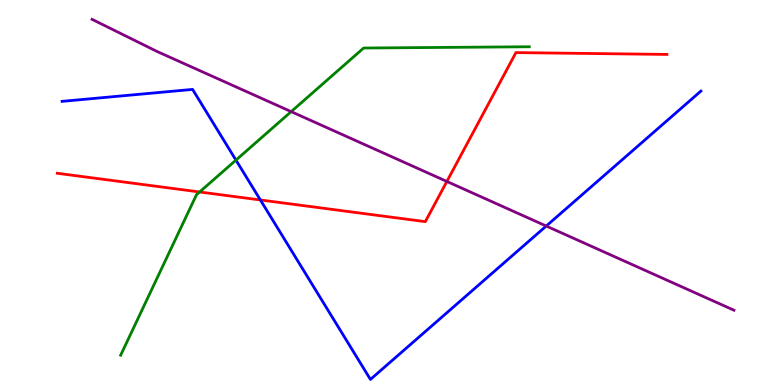[{'lines': ['blue', 'red'], 'intersections': [{'x': 3.36, 'y': 4.81}]}, {'lines': ['green', 'red'], 'intersections': [{'x': 2.58, 'y': 5.01}]}, {'lines': ['purple', 'red'], 'intersections': [{'x': 5.77, 'y': 5.29}]}, {'lines': ['blue', 'green'], 'intersections': [{'x': 3.04, 'y': 5.84}]}, {'lines': ['blue', 'purple'], 'intersections': [{'x': 7.05, 'y': 4.13}]}, {'lines': ['green', 'purple'], 'intersections': [{'x': 3.76, 'y': 7.1}]}]